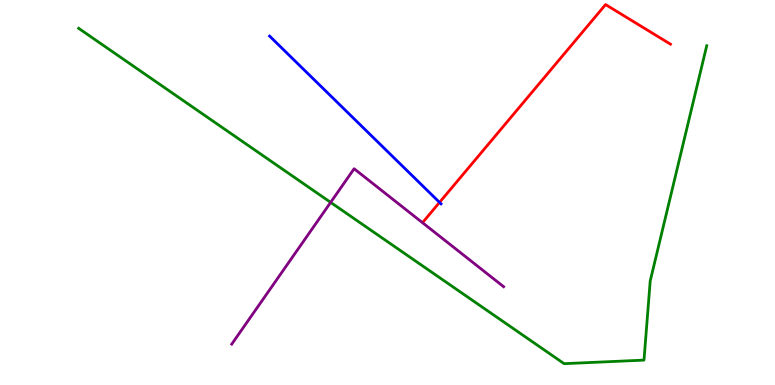[{'lines': ['blue', 'red'], 'intersections': [{'x': 5.67, 'y': 4.74}]}, {'lines': ['green', 'red'], 'intersections': []}, {'lines': ['purple', 'red'], 'intersections': []}, {'lines': ['blue', 'green'], 'intersections': []}, {'lines': ['blue', 'purple'], 'intersections': []}, {'lines': ['green', 'purple'], 'intersections': [{'x': 4.27, 'y': 4.74}]}]